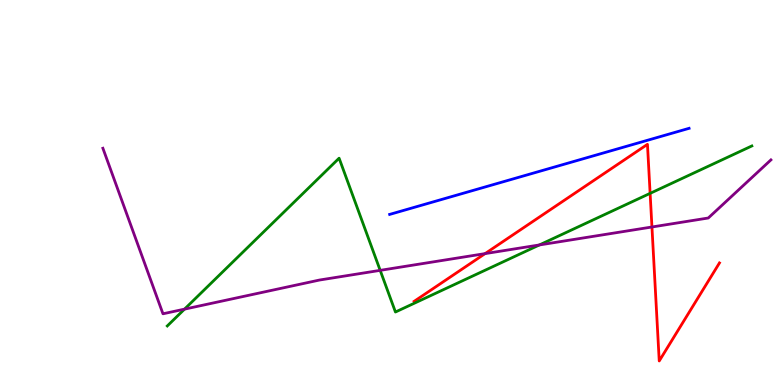[{'lines': ['blue', 'red'], 'intersections': []}, {'lines': ['green', 'red'], 'intersections': [{'x': 8.39, 'y': 4.98}]}, {'lines': ['purple', 'red'], 'intersections': [{'x': 6.26, 'y': 3.41}, {'x': 8.41, 'y': 4.1}]}, {'lines': ['blue', 'green'], 'intersections': []}, {'lines': ['blue', 'purple'], 'intersections': []}, {'lines': ['green', 'purple'], 'intersections': [{'x': 2.38, 'y': 1.97}, {'x': 4.91, 'y': 2.98}, {'x': 6.96, 'y': 3.64}]}]